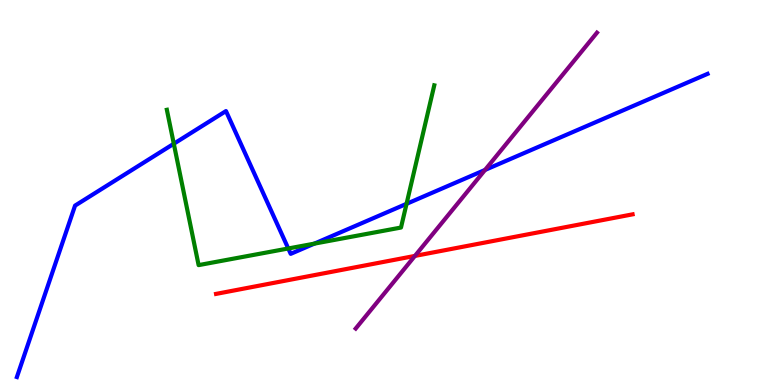[{'lines': ['blue', 'red'], 'intersections': []}, {'lines': ['green', 'red'], 'intersections': []}, {'lines': ['purple', 'red'], 'intersections': [{'x': 5.35, 'y': 3.35}]}, {'lines': ['blue', 'green'], 'intersections': [{'x': 2.24, 'y': 6.27}, {'x': 3.72, 'y': 3.55}, {'x': 4.06, 'y': 3.67}, {'x': 5.25, 'y': 4.71}]}, {'lines': ['blue', 'purple'], 'intersections': [{'x': 6.26, 'y': 5.59}]}, {'lines': ['green', 'purple'], 'intersections': []}]